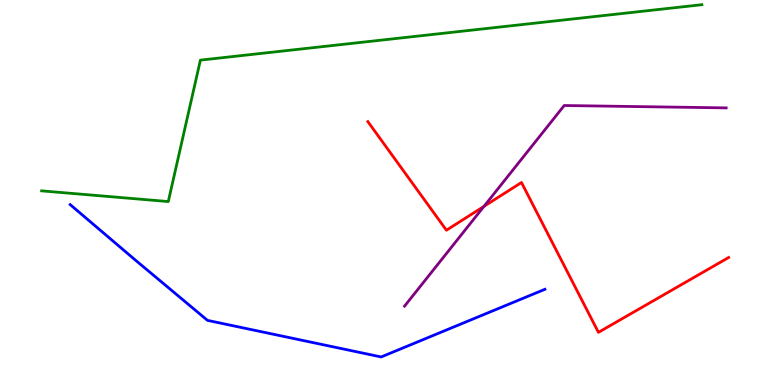[{'lines': ['blue', 'red'], 'intersections': []}, {'lines': ['green', 'red'], 'intersections': []}, {'lines': ['purple', 'red'], 'intersections': [{'x': 6.24, 'y': 4.64}]}, {'lines': ['blue', 'green'], 'intersections': []}, {'lines': ['blue', 'purple'], 'intersections': []}, {'lines': ['green', 'purple'], 'intersections': []}]